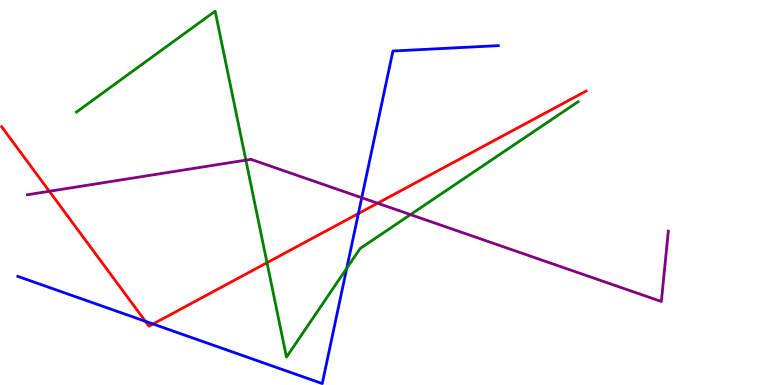[{'lines': ['blue', 'red'], 'intersections': [{'x': 1.88, 'y': 1.65}, {'x': 1.97, 'y': 1.58}, {'x': 4.62, 'y': 4.45}]}, {'lines': ['green', 'red'], 'intersections': [{'x': 3.45, 'y': 3.18}]}, {'lines': ['purple', 'red'], 'intersections': [{'x': 0.636, 'y': 5.03}, {'x': 4.87, 'y': 4.72}]}, {'lines': ['blue', 'green'], 'intersections': [{'x': 4.47, 'y': 3.03}]}, {'lines': ['blue', 'purple'], 'intersections': [{'x': 4.67, 'y': 4.86}]}, {'lines': ['green', 'purple'], 'intersections': [{'x': 3.17, 'y': 5.84}, {'x': 5.3, 'y': 4.43}]}]